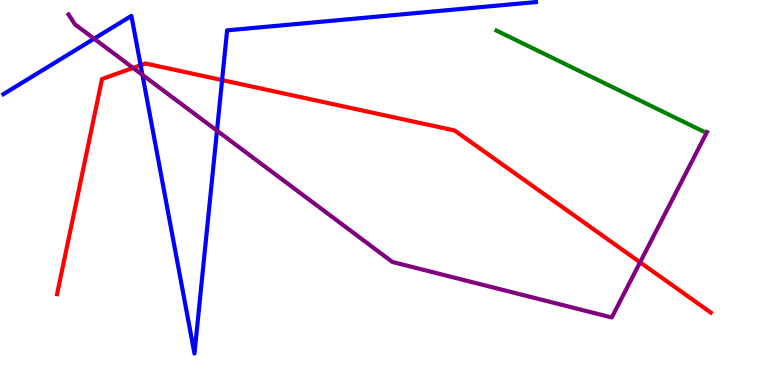[{'lines': ['blue', 'red'], 'intersections': [{'x': 1.81, 'y': 8.31}, {'x': 2.87, 'y': 7.92}]}, {'lines': ['green', 'red'], 'intersections': []}, {'lines': ['purple', 'red'], 'intersections': [{'x': 1.72, 'y': 8.24}, {'x': 8.26, 'y': 3.19}]}, {'lines': ['blue', 'green'], 'intersections': []}, {'lines': ['blue', 'purple'], 'intersections': [{'x': 1.21, 'y': 8.99}, {'x': 1.84, 'y': 8.06}, {'x': 2.8, 'y': 6.61}]}, {'lines': ['green', 'purple'], 'intersections': []}]